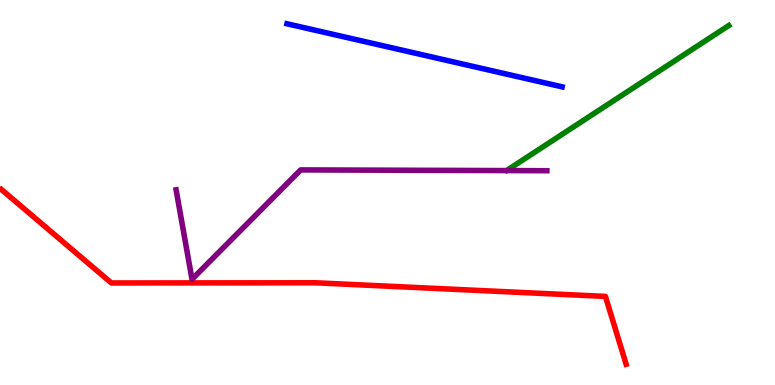[{'lines': ['blue', 'red'], 'intersections': []}, {'lines': ['green', 'red'], 'intersections': []}, {'lines': ['purple', 'red'], 'intersections': []}, {'lines': ['blue', 'green'], 'intersections': []}, {'lines': ['blue', 'purple'], 'intersections': []}, {'lines': ['green', 'purple'], 'intersections': []}]